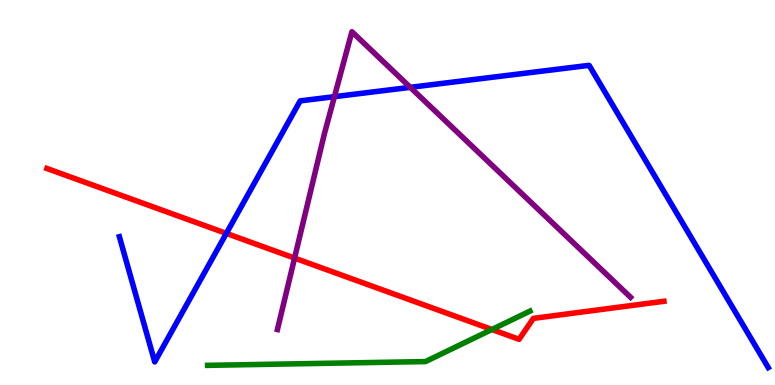[{'lines': ['blue', 'red'], 'intersections': [{'x': 2.92, 'y': 3.94}]}, {'lines': ['green', 'red'], 'intersections': [{'x': 6.35, 'y': 1.44}]}, {'lines': ['purple', 'red'], 'intersections': [{'x': 3.8, 'y': 3.3}]}, {'lines': ['blue', 'green'], 'intersections': []}, {'lines': ['blue', 'purple'], 'intersections': [{'x': 4.31, 'y': 7.49}, {'x': 5.29, 'y': 7.73}]}, {'lines': ['green', 'purple'], 'intersections': []}]